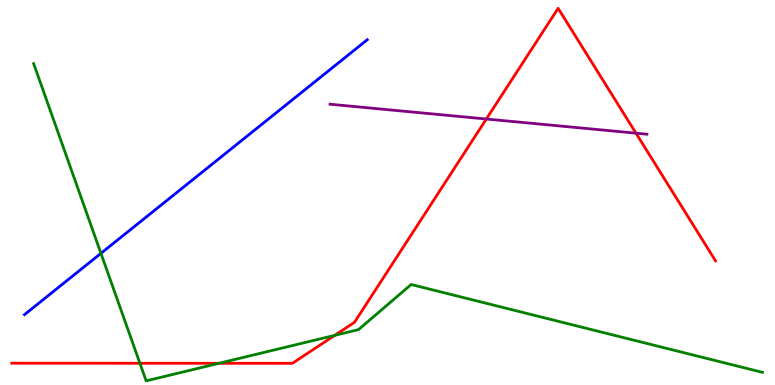[{'lines': ['blue', 'red'], 'intersections': []}, {'lines': ['green', 'red'], 'intersections': [{'x': 1.81, 'y': 0.565}, {'x': 2.83, 'y': 0.564}, {'x': 4.32, 'y': 1.29}]}, {'lines': ['purple', 'red'], 'intersections': [{'x': 6.28, 'y': 6.91}, {'x': 8.21, 'y': 6.54}]}, {'lines': ['blue', 'green'], 'intersections': [{'x': 1.3, 'y': 3.42}]}, {'lines': ['blue', 'purple'], 'intersections': []}, {'lines': ['green', 'purple'], 'intersections': []}]